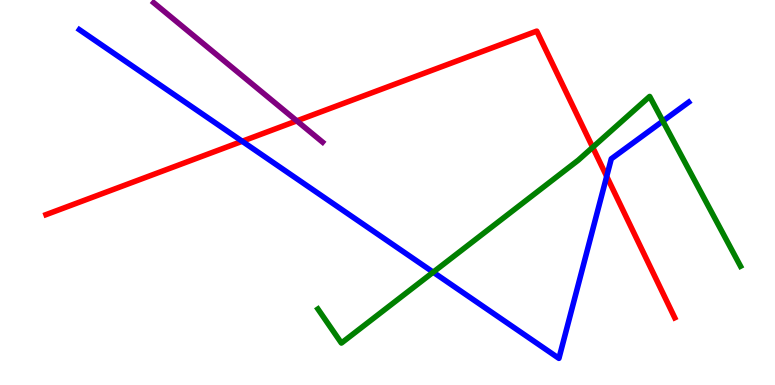[{'lines': ['blue', 'red'], 'intersections': [{'x': 3.12, 'y': 6.33}, {'x': 7.83, 'y': 5.42}]}, {'lines': ['green', 'red'], 'intersections': [{'x': 7.65, 'y': 6.17}]}, {'lines': ['purple', 'red'], 'intersections': [{'x': 3.83, 'y': 6.86}]}, {'lines': ['blue', 'green'], 'intersections': [{'x': 5.59, 'y': 2.93}, {'x': 8.55, 'y': 6.85}]}, {'lines': ['blue', 'purple'], 'intersections': []}, {'lines': ['green', 'purple'], 'intersections': []}]